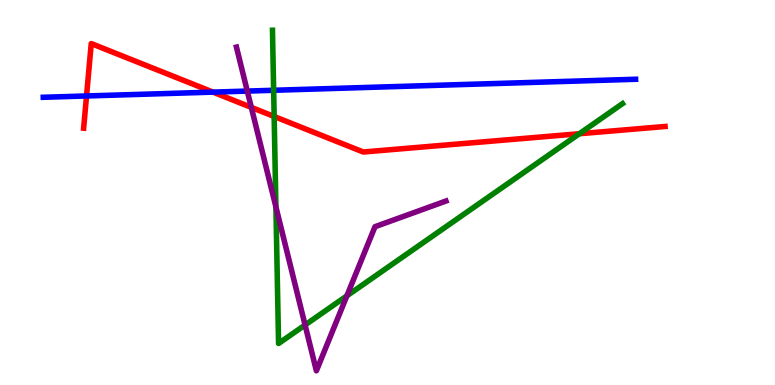[{'lines': ['blue', 'red'], 'intersections': [{'x': 1.12, 'y': 7.51}, {'x': 2.75, 'y': 7.61}]}, {'lines': ['green', 'red'], 'intersections': [{'x': 3.54, 'y': 6.97}, {'x': 7.48, 'y': 6.53}]}, {'lines': ['purple', 'red'], 'intersections': [{'x': 3.24, 'y': 7.21}]}, {'lines': ['blue', 'green'], 'intersections': [{'x': 3.53, 'y': 7.66}]}, {'lines': ['blue', 'purple'], 'intersections': [{'x': 3.19, 'y': 7.63}]}, {'lines': ['green', 'purple'], 'intersections': [{'x': 3.56, 'y': 4.63}, {'x': 3.94, 'y': 1.56}, {'x': 4.48, 'y': 2.32}]}]